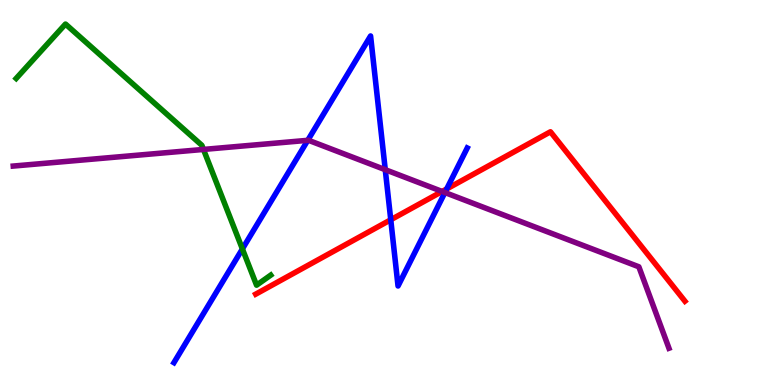[{'lines': ['blue', 'red'], 'intersections': [{'x': 5.04, 'y': 4.29}, {'x': 5.76, 'y': 5.09}]}, {'lines': ['green', 'red'], 'intersections': []}, {'lines': ['purple', 'red'], 'intersections': [{'x': 5.7, 'y': 5.03}]}, {'lines': ['blue', 'green'], 'intersections': [{'x': 3.13, 'y': 3.53}]}, {'lines': ['blue', 'purple'], 'intersections': [{'x': 3.97, 'y': 6.36}, {'x': 4.97, 'y': 5.59}, {'x': 5.74, 'y': 5.0}]}, {'lines': ['green', 'purple'], 'intersections': [{'x': 2.63, 'y': 6.12}]}]